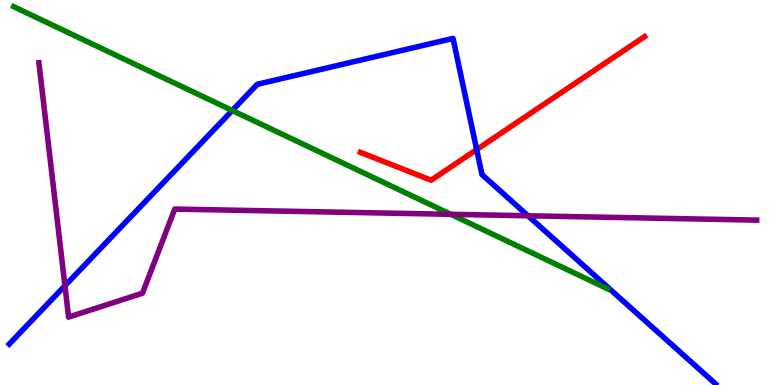[{'lines': ['blue', 'red'], 'intersections': [{'x': 6.15, 'y': 6.12}]}, {'lines': ['green', 'red'], 'intersections': []}, {'lines': ['purple', 'red'], 'intersections': []}, {'lines': ['blue', 'green'], 'intersections': [{'x': 3.0, 'y': 7.13}]}, {'lines': ['blue', 'purple'], 'intersections': [{'x': 0.838, 'y': 2.58}, {'x': 6.81, 'y': 4.4}]}, {'lines': ['green', 'purple'], 'intersections': [{'x': 5.82, 'y': 4.43}]}]